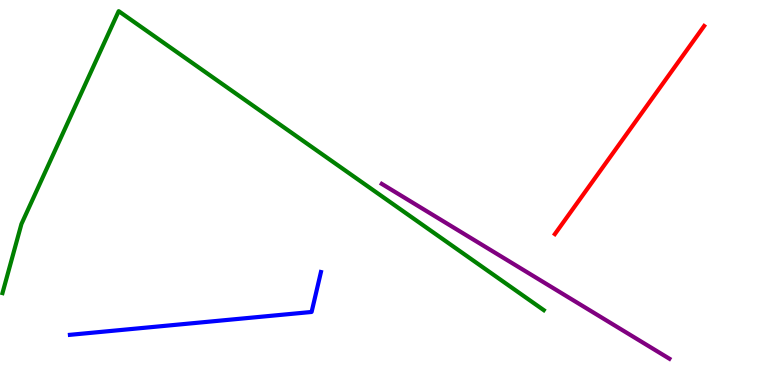[{'lines': ['blue', 'red'], 'intersections': []}, {'lines': ['green', 'red'], 'intersections': []}, {'lines': ['purple', 'red'], 'intersections': []}, {'lines': ['blue', 'green'], 'intersections': []}, {'lines': ['blue', 'purple'], 'intersections': []}, {'lines': ['green', 'purple'], 'intersections': []}]